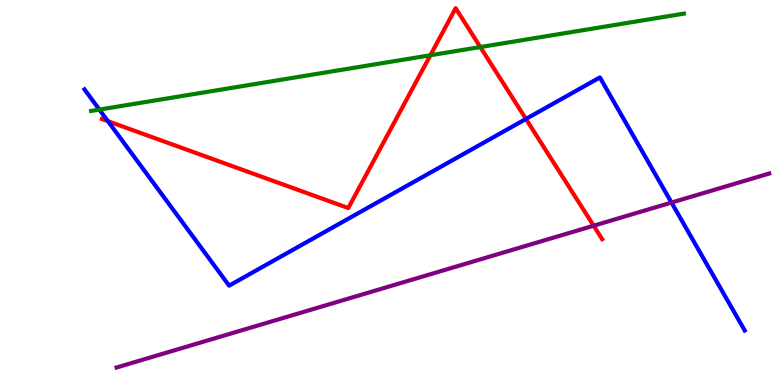[{'lines': ['blue', 'red'], 'intersections': [{'x': 1.39, 'y': 6.85}, {'x': 6.79, 'y': 6.91}]}, {'lines': ['green', 'red'], 'intersections': [{'x': 5.55, 'y': 8.56}, {'x': 6.2, 'y': 8.78}]}, {'lines': ['purple', 'red'], 'intersections': [{'x': 7.66, 'y': 4.14}]}, {'lines': ['blue', 'green'], 'intersections': [{'x': 1.28, 'y': 7.15}]}, {'lines': ['blue', 'purple'], 'intersections': [{'x': 8.66, 'y': 4.74}]}, {'lines': ['green', 'purple'], 'intersections': []}]